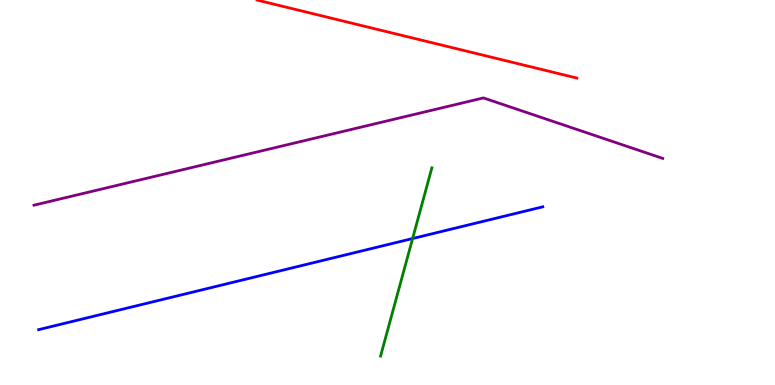[{'lines': ['blue', 'red'], 'intersections': []}, {'lines': ['green', 'red'], 'intersections': []}, {'lines': ['purple', 'red'], 'intersections': []}, {'lines': ['blue', 'green'], 'intersections': [{'x': 5.32, 'y': 3.8}]}, {'lines': ['blue', 'purple'], 'intersections': []}, {'lines': ['green', 'purple'], 'intersections': []}]